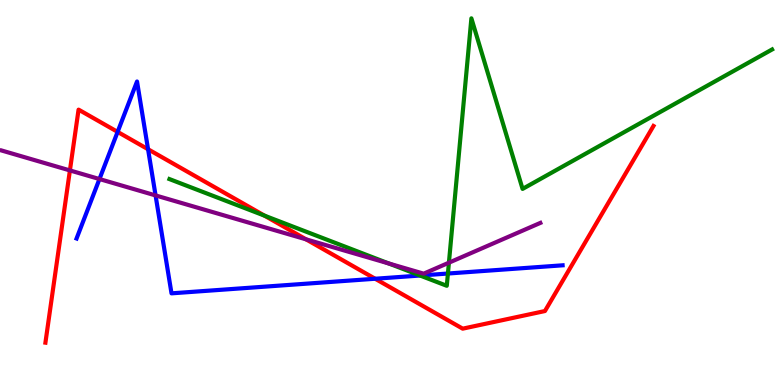[{'lines': ['blue', 'red'], 'intersections': [{'x': 1.52, 'y': 6.57}, {'x': 1.91, 'y': 6.12}, {'x': 4.84, 'y': 2.76}]}, {'lines': ['green', 'red'], 'intersections': [{'x': 3.41, 'y': 4.4}]}, {'lines': ['purple', 'red'], 'intersections': [{'x': 0.902, 'y': 5.57}, {'x': 3.95, 'y': 3.78}]}, {'lines': ['blue', 'green'], 'intersections': [{'x': 5.42, 'y': 2.84}, {'x': 5.78, 'y': 2.9}]}, {'lines': ['blue', 'purple'], 'intersections': [{'x': 1.28, 'y': 5.35}, {'x': 2.01, 'y': 4.92}]}, {'lines': ['green', 'purple'], 'intersections': [{'x': 5.02, 'y': 3.16}, {'x': 5.79, 'y': 3.18}]}]